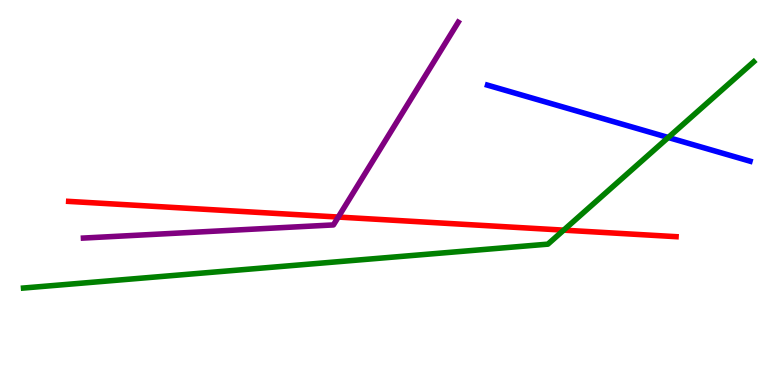[{'lines': ['blue', 'red'], 'intersections': []}, {'lines': ['green', 'red'], 'intersections': [{'x': 7.27, 'y': 4.02}]}, {'lines': ['purple', 'red'], 'intersections': [{'x': 4.36, 'y': 4.36}]}, {'lines': ['blue', 'green'], 'intersections': [{'x': 8.62, 'y': 6.43}]}, {'lines': ['blue', 'purple'], 'intersections': []}, {'lines': ['green', 'purple'], 'intersections': []}]